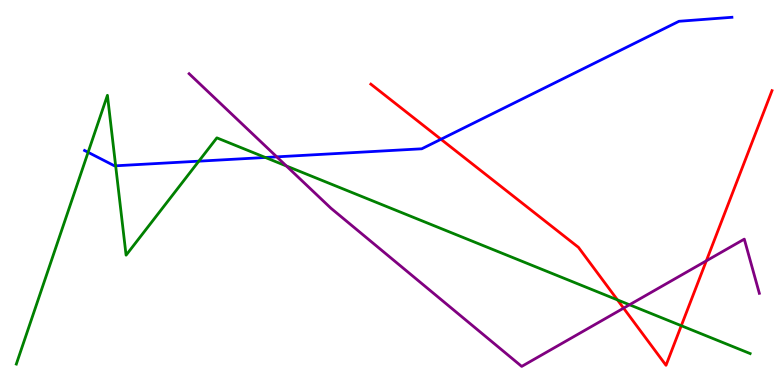[{'lines': ['blue', 'red'], 'intersections': [{'x': 5.69, 'y': 6.38}]}, {'lines': ['green', 'red'], 'intersections': [{'x': 7.97, 'y': 2.21}, {'x': 8.79, 'y': 1.54}]}, {'lines': ['purple', 'red'], 'intersections': [{'x': 8.05, 'y': 2.0}, {'x': 9.11, 'y': 3.22}]}, {'lines': ['blue', 'green'], 'intersections': [{'x': 1.14, 'y': 6.04}, {'x': 1.49, 'y': 5.69}, {'x': 2.57, 'y': 5.81}, {'x': 3.42, 'y': 5.91}]}, {'lines': ['blue', 'purple'], 'intersections': [{'x': 3.57, 'y': 5.93}]}, {'lines': ['green', 'purple'], 'intersections': [{'x': 3.7, 'y': 5.69}, {'x': 8.12, 'y': 2.08}]}]